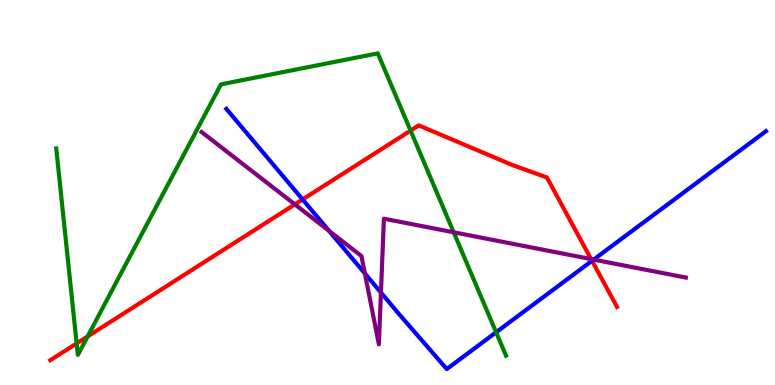[{'lines': ['blue', 'red'], 'intersections': [{'x': 3.9, 'y': 4.82}, {'x': 7.64, 'y': 3.23}]}, {'lines': ['green', 'red'], 'intersections': [{'x': 0.989, 'y': 1.08}, {'x': 1.13, 'y': 1.26}, {'x': 5.3, 'y': 6.61}]}, {'lines': ['purple', 'red'], 'intersections': [{'x': 3.8, 'y': 4.69}, {'x': 7.63, 'y': 3.27}]}, {'lines': ['blue', 'green'], 'intersections': [{'x': 6.4, 'y': 1.37}]}, {'lines': ['blue', 'purple'], 'intersections': [{'x': 4.25, 'y': 4.0}, {'x': 4.71, 'y': 2.9}, {'x': 4.92, 'y': 2.4}, {'x': 7.66, 'y': 3.26}]}, {'lines': ['green', 'purple'], 'intersections': [{'x': 5.85, 'y': 3.97}]}]